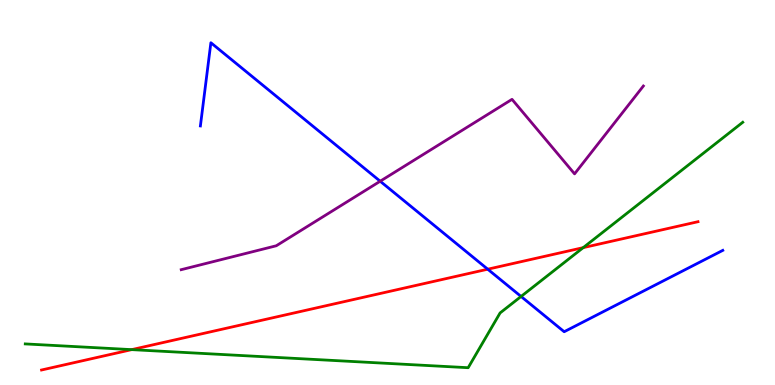[{'lines': ['blue', 'red'], 'intersections': [{'x': 6.29, 'y': 3.01}]}, {'lines': ['green', 'red'], 'intersections': [{'x': 1.7, 'y': 0.919}, {'x': 7.53, 'y': 3.57}]}, {'lines': ['purple', 'red'], 'intersections': []}, {'lines': ['blue', 'green'], 'intersections': [{'x': 6.72, 'y': 2.3}]}, {'lines': ['blue', 'purple'], 'intersections': [{'x': 4.91, 'y': 5.29}]}, {'lines': ['green', 'purple'], 'intersections': []}]